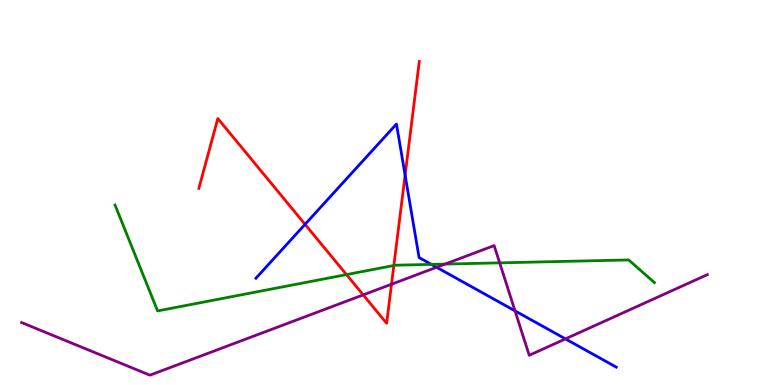[{'lines': ['blue', 'red'], 'intersections': [{'x': 3.94, 'y': 4.17}, {'x': 5.23, 'y': 5.45}]}, {'lines': ['green', 'red'], 'intersections': [{'x': 4.47, 'y': 2.87}, {'x': 5.08, 'y': 3.1}]}, {'lines': ['purple', 'red'], 'intersections': [{'x': 4.69, 'y': 2.34}, {'x': 5.05, 'y': 2.62}]}, {'lines': ['blue', 'green'], 'intersections': [{'x': 5.57, 'y': 3.13}]}, {'lines': ['blue', 'purple'], 'intersections': [{'x': 5.63, 'y': 3.06}, {'x': 6.65, 'y': 1.93}, {'x': 7.3, 'y': 1.2}]}, {'lines': ['green', 'purple'], 'intersections': [{'x': 5.74, 'y': 3.14}, {'x': 6.45, 'y': 3.17}]}]